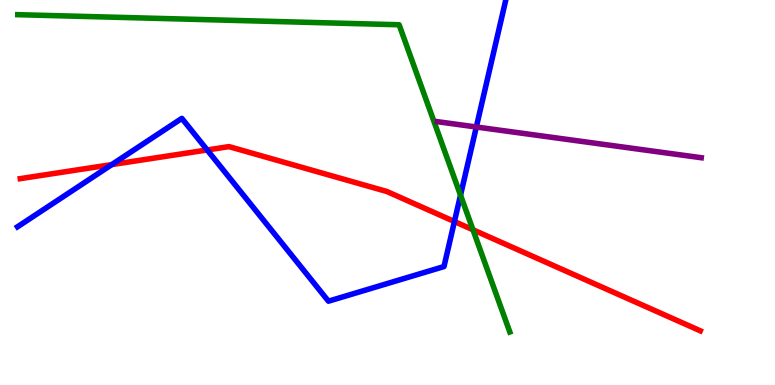[{'lines': ['blue', 'red'], 'intersections': [{'x': 1.44, 'y': 5.72}, {'x': 2.67, 'y': 6.1}, {'x': 5.86, 'y': 4.25}]}, {'lines': ['green', 'red'], 'intersections': [{'x': 6.1, 'y': 4.03}]}, {'lines': ['purple', 'red'], 'intersections': []}, {'lines': ['blue', 'green'], 'intersections': [{'x': 5.94, 'y': 4.93}]}, {'lines': ['blue', 'purple'], 'intersections': [{'x': 6.15, 'y': 6.7}]}, {'lines': ['green', 'purple'], 'intersections': []}]